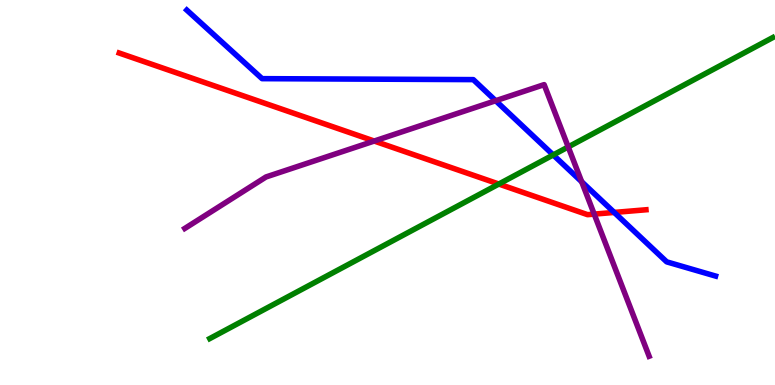[{'lines': ['blue', 'red'], 'intersections': [{'x': 7.93, 'y': 4.48}]}, {'lines': ['green', 'red'], 'intersections': [{'x': 6.44, 'y': 5.22}]}, {'lines': ['purple', 'red'], 'intersections': [{'x': 4.83, 'y': 6.34}, {'x': 7.67, 'y': 4.44}]}, {'lines': ['blue', 'green'], 'intersections': [{'x': 7.14, 'y': 5.98}]}, {'lines': ['blue', 'purple'], 'intersections': [{'x': 6.4, 'y': 7.38}, {'x': 7.51, 'y': 5.28}]}, {'lines': ['green', 'purple'], 'intersections': [{'x': 7.33, 'y': 6.18}]}]